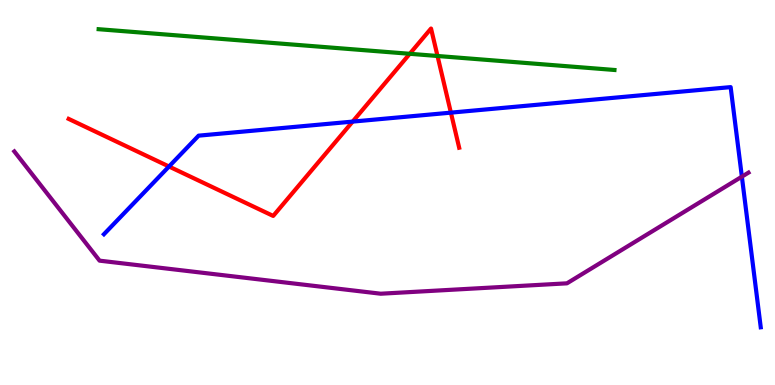[{'lines': ['blue', 'red'], 'intersections': [{'x': 2.18, 'y': 5.68}, {'x': 4.55, 'y': 6.84}, {'x': 5.82, 'y': 7.07}]}, {'lines': ['green', 'red'], 'intersections': [{'x': 5.29, 'y': 8.6}, {'x': 5.65, 'y': 8.55}]}, {'lines': ['purple', 'red'], 'intersections': []}, {'lines': ['blue', 'green'], 'intersections': []}, {'lines': ['blue', 'purple'], 'intersections': [{'x': 9.57, 'y': 5.41}]}, {'lines': ['green', 'purple'], 'intersections': []}]